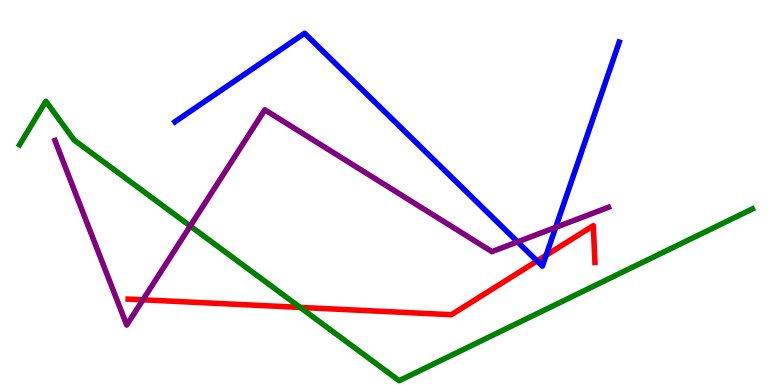[{'lines': ['blue', 'red'], 'intersections': [{'x': 6.93, 'y': 3.22}, {'x': 7.05, 'y': 3.37}]}, {'lines': ['green', 'red'], 'intersections': [{'x': 3.87, 'y': 2.02}]}, {'lines': ['purple', 'red'], 'intersections': [{'x': 1.84, 'y': 2.21}]}, {'lines': ['blue', 'green'], 'intersections': []}, {'lines': ['blue', 'purple'], 'intersections': [{'x': 6.68, 'y': 3.72}, {'x': 7.17, 'y': 4.09}]}, {'lines': ['green', 'purple'], 'intersections': [{'x': 2.45, 'y': 4.13}]}]